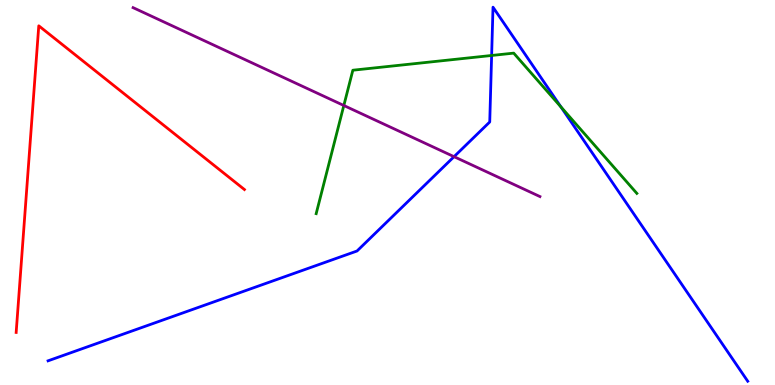[{'lines': ['blue', 'red'], 'intersections': []}, {'lines': ['green', 'red'], 'intersections': []}, {'lines': ['purple', 'red'], 'intersections': []}, {'lines': ['blue', 'green'], 'intersections': [{'x': 6.34, 'y': 8.56}, {'x': 7.24, 'y': 7.22}]}, {'lines': ['blue', 'purple'], 'intersections': [{'x': 5.86, 'y': 5.93}]}, {'lines': ['green', 'purple'], 'intersections': [{'x': 4.44, 'y': 7.26}]}]